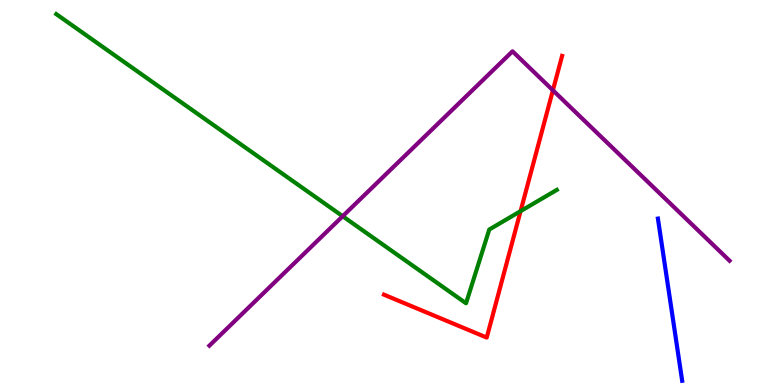[{'lines': ['blue', 'red'], 'intersections': []}, {'lines': ['green', 'red'], 'intersections': [{'x': 6.72, 'y': 4.52}]}, {'lines': ['purple', 'red'], 'intersections': [{'x': 7.13, 'y': 7.65}]}, {'lines': ['blue', 'green'], 'intersections': []}, {'lines': ['blue', 'purple'], 'intersections': []}, {'lines': ['green', 'purple'], 'intersections': [{'x': 4.42, 'y': 4.38}]}]